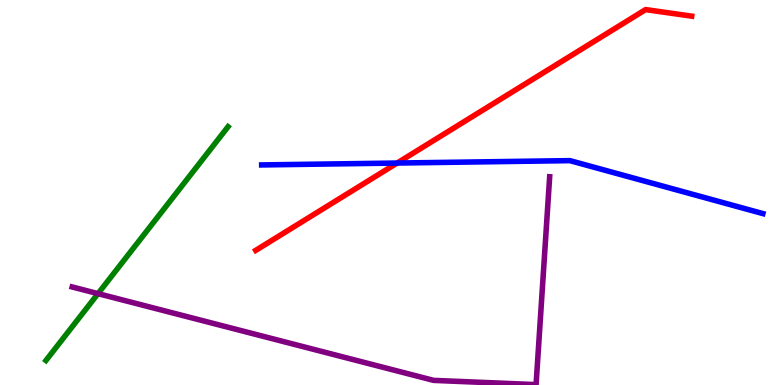[{'lines': ['blue', 'red'], 'intersections': [{'x': 5.12, 'y': 5.77}]}, {'lines': ['green', 'red'], 'intersections': []}, {'lines': ['purple', 'red'], 'intersections': []}, {'lines': ['blue', 'green'], 'intersections': []}, {'lines': ['blue', 'purple'], 'intersections': []}, {'lines': ['green', 'purple'], 'intersections': [{'x': 1.26, 'y': 2.37}]}]